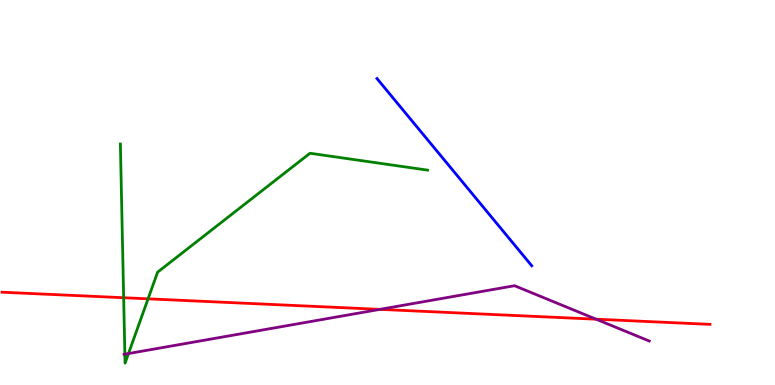[{'lines': ['blue', 'red'], 'intersections': []}, {'lines': ['green', 'red'], 'intersections': [{'x': 1.6, 'y': 2.27}, {'x': 1.91, 'y': 2.24}]}, {'lines': ['purple', 'red'], 'intersections': [{'x': 4.9, 'y': 1.96}, {'x': 7.69, 'y': 1.71}]}, {'lines': ['blue', 'green'], 'intersections': []}, {'lines': ['blue', 'purple'], 'intersections': []}, {'lines': ['green', 'purple'], 'intersections': [{'x': 1.61, 'y': 0.801}, {'x': 1.66, 'y': 0.817}]}]